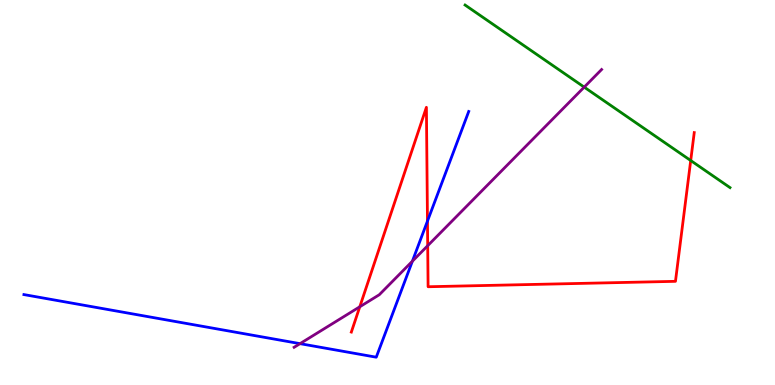[{'lines': ['blue', 'red'], 'intersections': [{'x': 5.52, 'y': 4.26}]}, {'lines': ['green', 'red'], 'intersections': [{'x': 8.91, 'y': 5.83}]}, {'lines': ['purple', 'red'], 'intersections': [{'x': 4.64, 'y': 2.03}, {'x': 5.52, 'y': 3.62}]}, {'lines': ['blue', 'green'], 'intersections': []}, {'lines': ['blue', 'purple'], 'intersections': [{'x': 3.87, 'y': 1.07}, {'x': 5.32, 'y': 3.21}]}, {'lines': ['green', 'purple'], 'intersections': [{'x': 7.54, 'y': 7.74}]}]